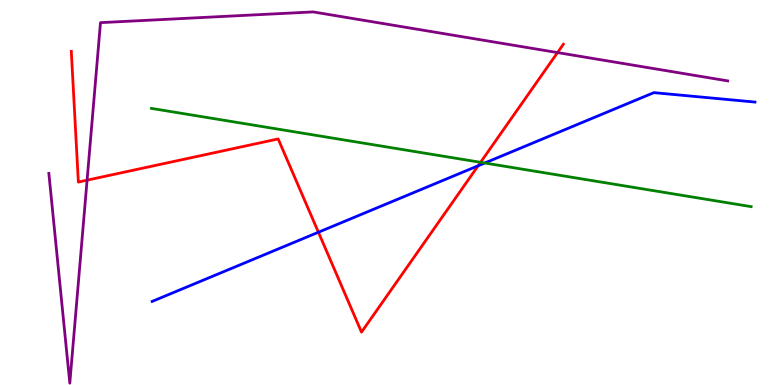[{'lines': ['blue', 'red'], 'intersections': [{'x': 4.11, 'y': 3.97}, {'x': 6.17, 'y': 5.69}]}, {'lines': ['green', 'red'], 'intersections': [{'x': 6.2, 'y': 5.78}]}, {'lines': ['purple', 'red'], 'intersections': [{'x': 1.12, 'y': 5.32}, {'x': 7.19, 'y': 8.63}]}, {'lines': ['blue', 'green'], 'intersections': [{'x': 6.26, 'y': 5.77}]}, {'lines': ['blue', 'purple'], 'intersections': []}, {'lines': ['green', 'purple'], 'intersections': []}]